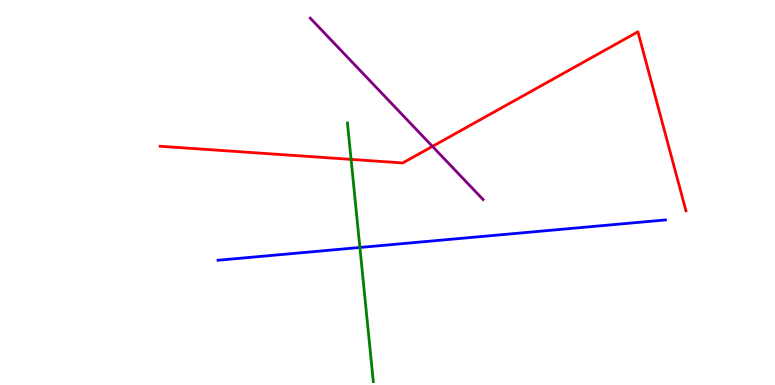[{'lines': ['blue', 'red'], 'intersections': []}, {'lines': ['green', 'red'], 'intersections': [{'x': 4.53, 'y': 5.86}]}, {'lines': ['purple', 'red'], 'intersections': [{'x': 5.58, 'y': 6.2}]}, {'lines': ['blue', 'green'], 'intersections': [{'x': 4.64, 'y': 3.57}]}, {'lines': ['blue', 'purple'], 'intersections': []}, {'lines': ['green', 'purple'], 'intersections': []}]